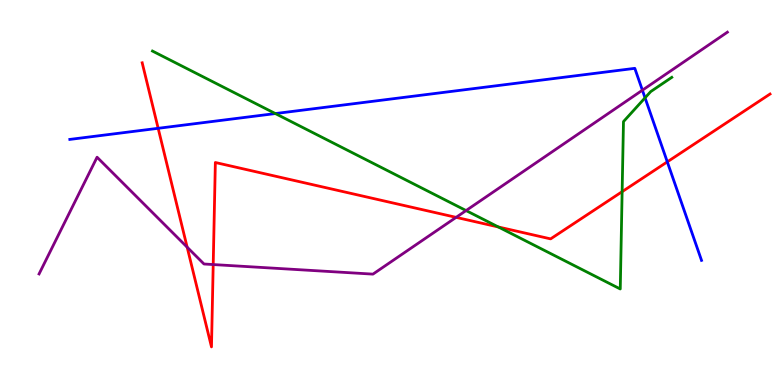[{'lines': ['blue', 'red'], 'intersections': [{'x': 2.04, 'y': 6.67}, {'x': 8.61, 'y': 5.8}]}, {'lines': ['green', 'red'], 'intersections': [{'x': 6.43, 'y': 4.1}, {'x': 8.03, 'y': 5.02}]}, {'lines': ['purple', 'red'], 'intersections': [{'x': 2.41, 'y': 3.58}, {'x': 2.75, 'y': 3.13}, {'x': 5.89, 'y': 4.35}]}, {'lines': ['blue', 'green'], 'intersections': [{'x': 3.55, 'y': 7.05}, {'x': 8.32, 'y': 7.46}]}, {'lines': ['blue', 'purple'], 'intersections': [{'x': 8.29, 'y': 7.66}]}, {'lines': ['green', 'purple'], 'intersections': [{'x': 6.01, 'y': 4.53}]}]